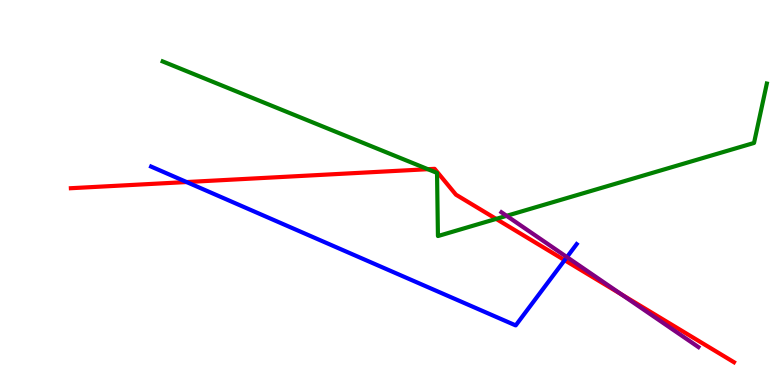[{'lines': ['blue', 'red'], 'intersections': [{'x': 2.41, 'y': 5.27}, {'x': 7.29, 'y': 3.24}]}, {'lines': ['green', 'red'], 'intersections': [{'x': 5.52, 'y': 5.61}, {'x': 6.4, 'y': 4.31}]}, {'lines': ['purple', 'red'], 'intersections': [{'x': 8.02, 'y': 2.35}]}, {'lines': ['blue', 'green'], 'intersections': []}, {'lines': ['blue', 'purple'], 'intersections': [{'x': 7.32, 'y': 3.32}]}, {'lines': ['green', 'purple'], 'intersections': [{'x': 6.54, 'y': 4.39}]}]